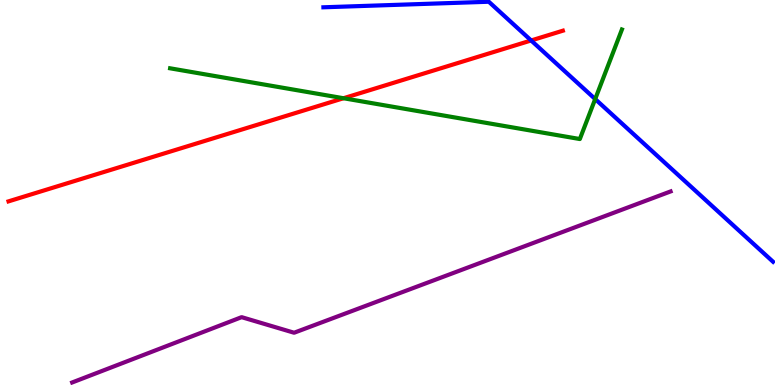[{'lines': ['blue', 'red'], 'intersections': [{'x': 6.85, 'y': 8.95}]}, {'lines': ['green', 'red'], 'intersections': [{'x': 4.43, 'y': 7.45}]}, {'lines': ['purple', 'red'], 'intersections': []}, {'lines': ['blue', 'green'], 'intersections': [{'x': 7.68, 'y': 7.43}]}, {'lines': ['blue', 'purple'], 'intersections': []}, {'lines': ['green', 'purple'], 'intersections': []}]